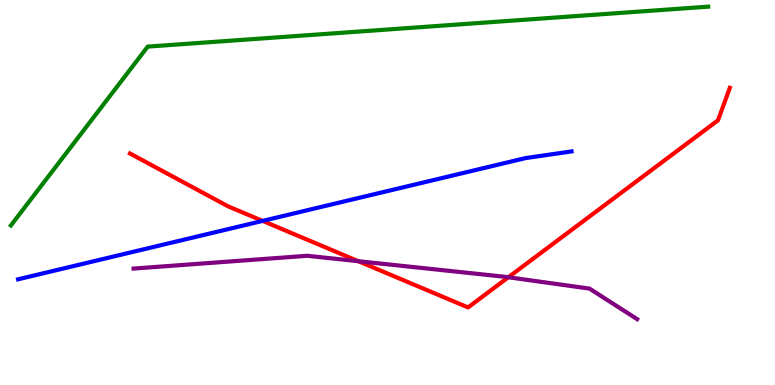[{'lines': ['blue', 'red'], 'intersections': [{'x': 3.39, 'y': 4.26}]}, {'lines': ['green', 'red'], 'intersections': []}, {'lines': ['purple', 'red'], 'intersections': [{'x': 4.62, 'y': 3.21}, {'x': 6.56, 'y': 2.8}]}, {'lines': ['blue', 'green'], 'intersections': []}, {'lines': ['blue', 'purple'], 'intersections': []}, {'lines': ['green', 'purple'], 'intersections': []}]